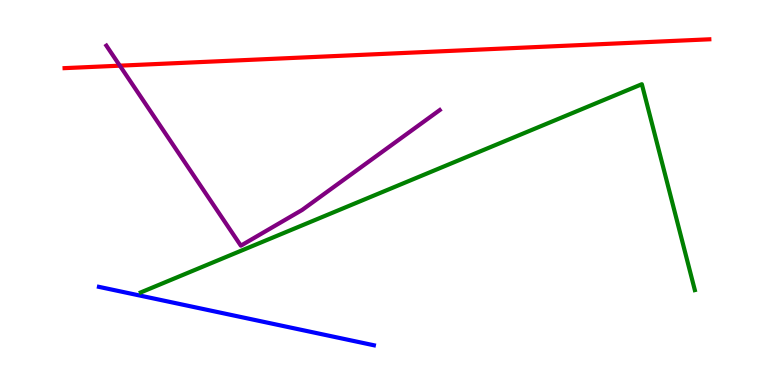[{'lines': ['blue', 'red'], 'intersections': []}, {'lines': ['green', 'red'], 'intersections': []}, {'lines': ['purple', 'red'], 'intersections': [{'x': 1.55, 'y': 8.29}]}, {'lines': ['blue', 'green'], 'intersections': []}, {'lines': ['blue', 'purple'], 'intersections': []}, {'lines': ['green', 'purple'], 'intersections': []}]